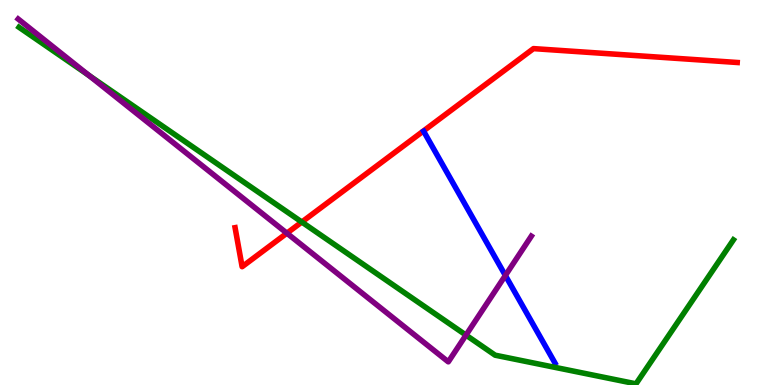[{'lines': ['blue', 'red'], 'intersections': []}, {'lines': ['green', 'red'], 'intersections': [{'x': 3.89, 'y': 4.23}]}, {'lines': ['purple', 'red'], 'intersections': [{'x': 3.7, 'y': 3.94}]}, {'lines': ['blue', 'green'], 'intersections': []}, {'lines': ['blue', 'purple'], 'intersections': [{'x': 6.52, 'y': 2.84}]}, {'lines': ['green', 'purple'], 'intersections': [{'x': 1.15, 'y': 8.04}, {'x': 6.01, 'y': 1.3}]}]